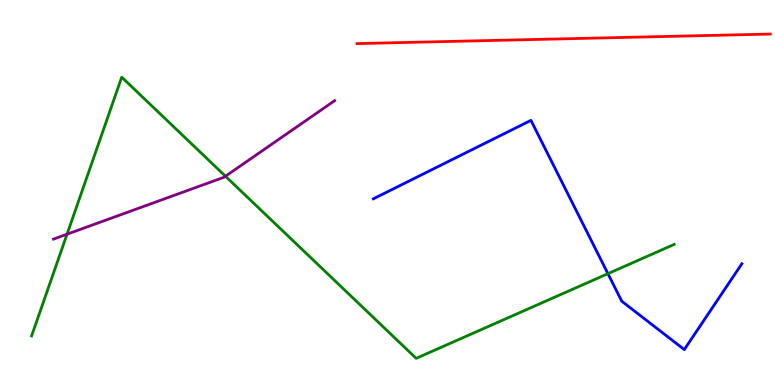[{'lines': ['blue', 'red'], 'intersections': []}, {'lines': ['green', 'red'], 'intersections': []}, {'lines': ['purple', 'red'], 'intersections': []}, {'lines': ['blue', 'green'], 'intersections': [{'x': 7.84, 'y': 2.89}]}, {'lines': ['blue', 'purple'], 'intersections': []}, {'lines': ['green', 'purple'], 'intersections': [{'x': 0.865, 'y': 3.92}, {'x': 2.91, 'y': 5.42}]}]